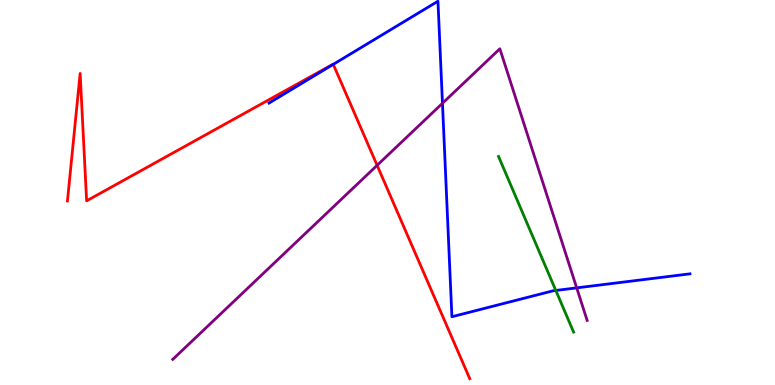[{'lines': ['blue', 'red'], 'intersections': [{'x': 4.3, 'y': 8.33}]}, {'lines': ['green', 'red'], 'intersections': []}, {'lines': ['purple', 'red'], 'intersections': [{'x': 4.87, 'y': 5.71}]}, {'lines': ['blue', 'green'], 'intersections': [{'x': 7.17, 'y': 2.46}]}, {'lines': ['blue', 'purple'], 'intersections': [{'x': 5.71, 'y': 7.32}, {'x': 7.44, 'y': 2.52}]}, {'lines': ['green', 'purple'], 'intersections': []}]